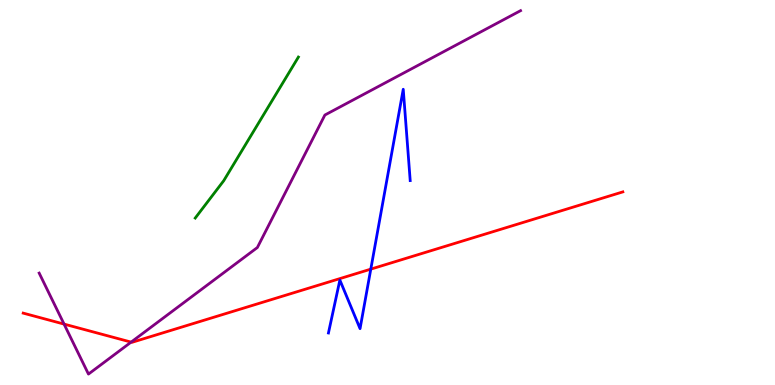[{'lines': ['blue', 'red'], 'intersections': [{'x': 4.78, 'y': 3.01}]}, {'lines': ['green', 'red'], 'intersections': []}, {'lines': ['purple', 'red'], 'intersections': [{'x': 0.827, 'y': 1.58}, {'x': 1.69, 'y': 1.11}]}, {'lines': ['blue', 'green'], 'intersections': []}, {'lines': ['blue', 'purple'], 'intersections': []}, {'lines': ['green', 'purple'], 'intersections': []}]